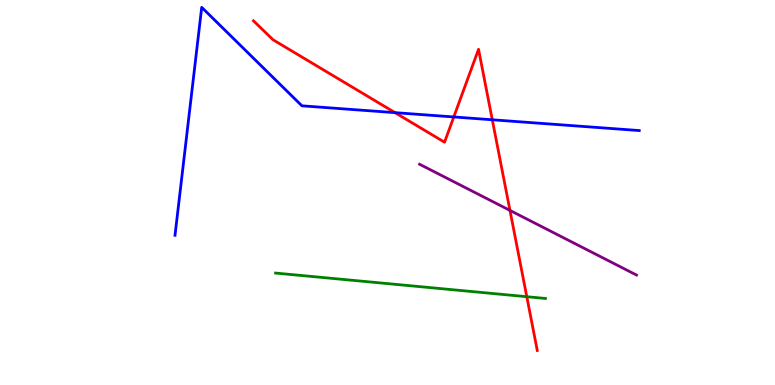[{'lines': ['blue', 'red'], 'intersections': [{'x': 5.1, 'y': 7.07}, {'x': 5.86, 'y': 6.96}, {'x': 6.35, 'y': 6.89}]}, {'lines': ['green', 'red'], 'intersections': [{'x': 6.8, 'y': 2.29}]}, {'lines': ['purple', 'red'], 'intersections': [{'x': 6.58, 'y': 4.53}]}, {'lines': ['blue', 'green'], 'intersections': []}, {'lines': ['blue', 'purple'], 'intersections': []}, {'lines': ['green', 'purple'], 'intersections': []}]